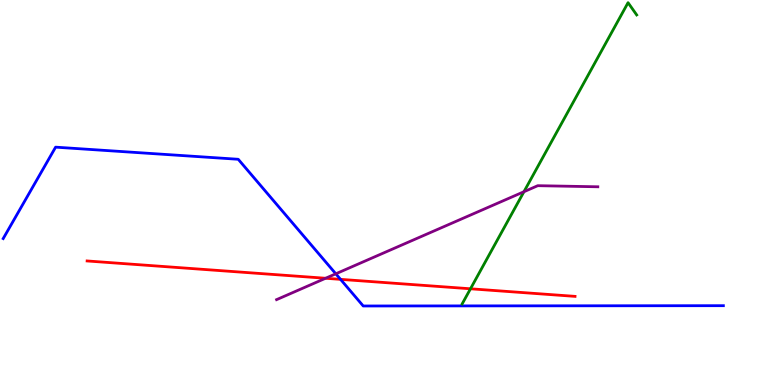[{'lines': ['blue', 'red'], 'intersections': [{'x': 4.39, 'y': 2.74}]}, {'lines': ['green', 'red'], 'intersections': [{'x': 6.07, 'y': 2.5}]}, {'lines': ['purple', 'red'], 'intersections': [{'x': 4.2, 'y': 2.77}]}, {'lines': ['blue', 'green'], 'intersections': []}, {'lines': ['blue', 'purple'], 'intersections': [{'x': 4.33, 'y': 2.89}]}, {'lines': ['green', 'purple'], 'intersections': [{'x': 6.76, 'y': 5.02}]}]